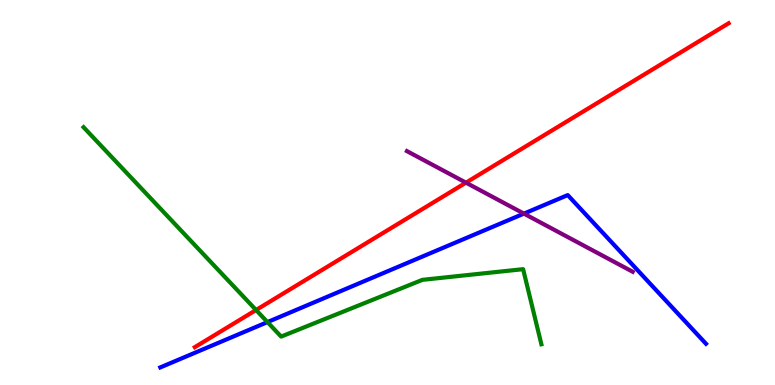[{'lines': ['blue', 'red'], 'intersections': []}, {'lines': ['green', 'red'], 'intersections': [{'x': 3.3, 'y': 1.95}]}, {'lines': ['purple', 'red'], 'intersections': [{'x': 6.01, 'y': 5.26}]}, {'lines': ['blue', 'green'], 'intersections': [{'x': 3.45, 'y': 1.63}]}, {'lines': ['blue', 'purple'], 'intersections': [{'x': 6.76, 'y': 4.45}]}, {'lines': ['green', 'purple'], 'intersections': []}]